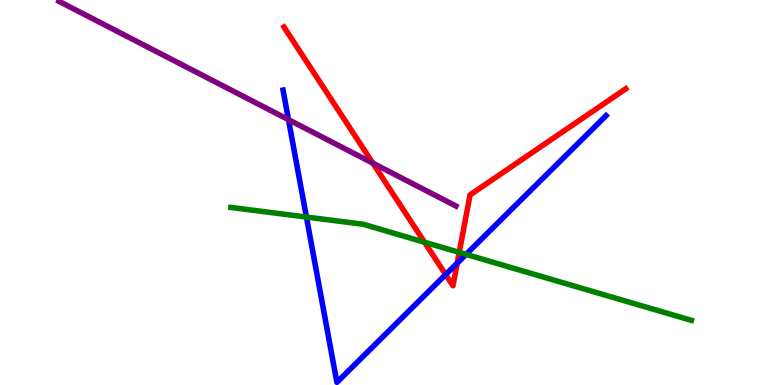[{'lines': ['blue', 'red'], 'intersections': [{'x': 5.75, 'y': 2.87}, {'x': 5.9, 'y': 3.17}]}, {'lines': ['green', 'red'], 'intersections': [{'x': 5.48, 'y': 3.71}, {'x': 5.93, 'y': 3.44}]}, {'lines': ['purple', 'red'], 'intersections': [{'x': 4.81, 'y': 5.76}]}, {'lines': ['blue', 'green'], 'intersections': [{'x': 3.95, 'y': 4.36}, {'x': 6.01, 'y': 3.39}]}, {'lines': ['blue', 'purple'], 'intersections': [{'x': 3.72, 'y': 6.89}]}, {'lines': ['green', 'purple'], 'intersections': []}]